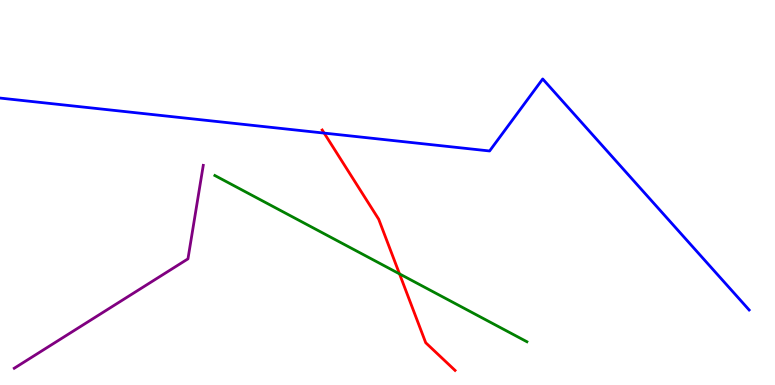[{'lines': ['blue', 'red'], 'intersections': [{'x': 4.18, 'y': 6.54}]}, {'lines': ['green', 'red'], 'intersections': [{'x': 5.15, 'y': 2.89}]}, {'lines': ['purple', 'red'], 'intersections': []}, {'lines': ['blue', 'green'], 'intersections': []}, {'lines': ['blue', 'purple'], 'intersections': []}, {'lines': ['green', 'purple'], 'intersections': []}]